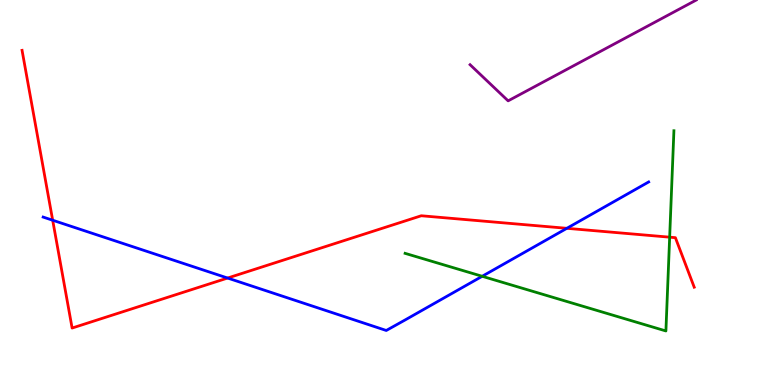[{'lines': ['blue', 'red'], 'intersections': [{'x': 0.68, 'y': 4.28}, {'x': 2.94, 'y': 2.78}, {'x': 7.31, 'y': 4.07}]}, {'lines': ['green', 'red'], 'intersections': [{'x': 8.64, 'y': 3.84}]}, {'lines': ['purple', 'red'], 'intersections': []}, {'lines': ['blue', 'green'], 'intersections': [{'x': 6.22, 'y': 2.82}]}, {'lines': ['blue', 'purple'], 'intersections': []}, {'lines': ['green', 'purple'], 'intersections': []}]